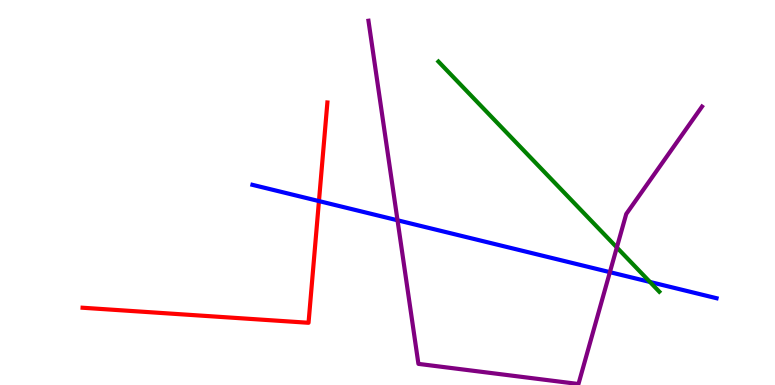[{'lines': ['blue', 'red'], 'intersections': [{'x': 4.12, 'y': 4.78}]}, {'lines': ['green', 'red'], 'intersections': []}, {'lines': ['purple', 'red'], 'intersections': []}, {'lines': ['blue', 'green'], 'intersections': [{'x': 8.39, 'y': 2.68}]}, {'lines': ['blue', 'purple'], 'intersections': [{'x': 5.13, 'y': 4.28}, {'x': 7.87, 'y': 2.93}]}, {'lines': ['green', 'purple'], 'intersections': [{'x': 7.96, 'y': 3.57}]}]